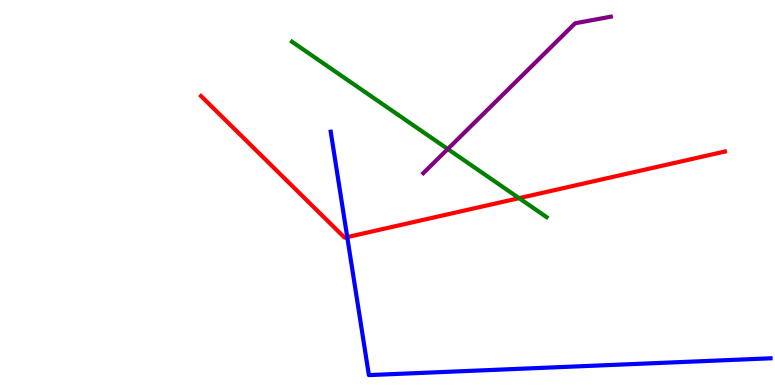[{'lines': ['blue', 'red'], 'intersections': [{'x': 4.48, 'y': 3.84}]}, {'lines': ['green', 'red'], 'intersections': [{'x': 6.7, 'y': 4.85}]}, {'lines': ['purple', 'red'], 'intersections': []}, {'lines': ['blue', 'green'], 'intersections': []}, {'lines': ['blue', 'purple'], 'intersections': []}, {'lines': ['green', 'purple'], 'intersections': [{'x': 5.78, 'y': 6.13}]}]